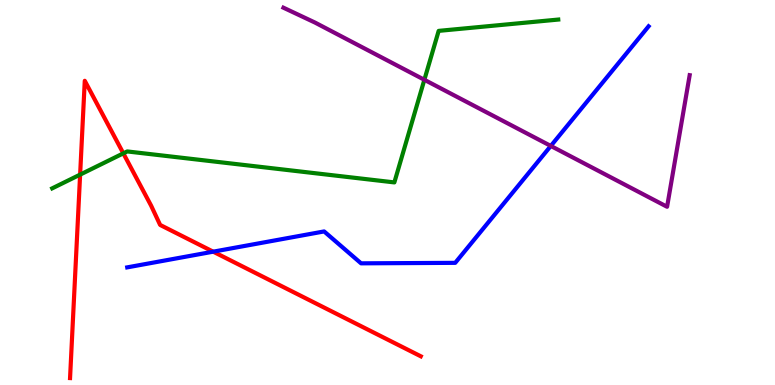[{'lines': ['blue', 'red'], 'intersections': [{'x': 2.75, 'y': 3.46}]}, {'lines': ['green', 'red'], 'intersections': [{'x': 1.03, 'y': 5.46}, {'x': 1.59, 'y': 6.02}]}, {'lines': ['purple', 'red'], 'intersections': []}, {'lines': ['blue', 'green'], 'intersections': []}, {'lines': ['blue', 'purple'], 'intersections': [{'x': 7.11, 'y': 6.21}]}, {'lines': ['green', 'purple'], 'intersections': [{'x': 5.48, 'y': 7.93}]}]